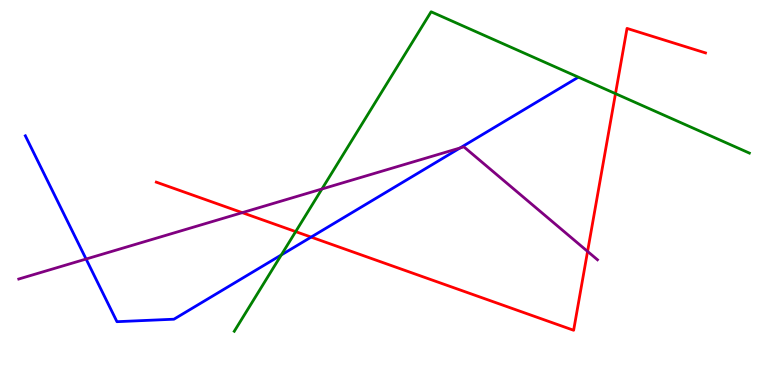[{'lines': ['blue', 'red'], 'intersections': [{'x': 4.01, 'y': 3.84}]}, {'lines': ['green', 'red'], 'intersections': [{'x': 3.82, 'y': 3.98}, {'x': 7.94, 'y': 7.57}]}, {'lines': ['purple', 'red'], 'intersections': [{'x': 3.13, 'y': 4.48}, {'x': 7.58, 'y': 3.47}]}, {'lines': ['blue', 'green'], 'intersections': [{'x': 3.63, 'y': 3.38}]}, {'lines': ['blue', 'purple'], 'intersections': [{'x': 1.11, 'y': 3.27}, {'x': 5.94, 'y': 6.16}]}, {'lines': ['green', 'purple'], 'intersections': [{'x': 4.15, 'y': 5.09}]}]